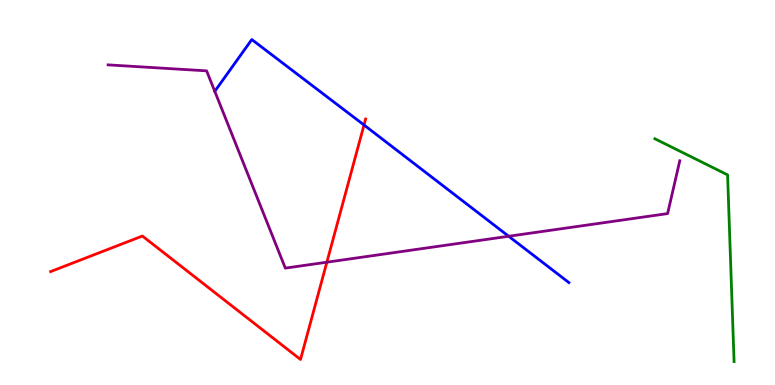[{'lines': ['blue', 'red'], 'intersections': [{'x': 4.7, 'y': 6.75}]}, {'lines': ['green', 'red'], 'intersections': []}, {'lines': ['purple', 'red'], 'intersections': [{'x': 4.22, 'y': 3.19}]}, {'lines': ['blue', 'green'], 'intersections': []}, {'lines': ['blue', 'purple'], 'intersections': [{'x': 2.77, 'y': 7.63}, {'x': 6.56, 'y': 3.86}]}, {'lines': ['green', 'purple'], 'intersections': []}]